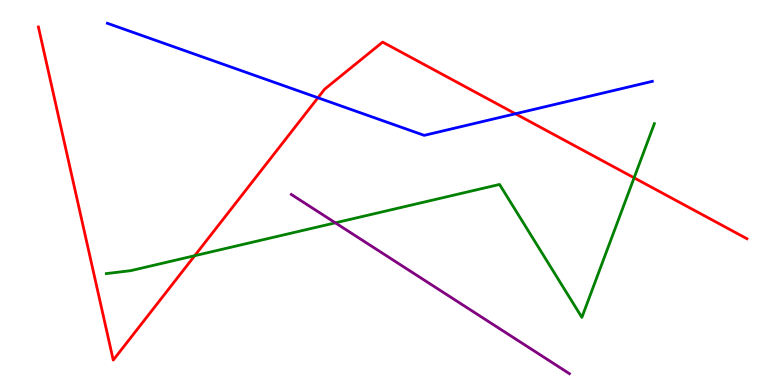[{'lines': ['blue', 'red'], 'intersections': [{'x': 4.1, 'y': 7.46}, {'x': 6.65, 'y': 7.05}]}, {'lines': ['green', 'red'], 'intersections': [{'x': 2.51, 'y': 3.36}, {'x': 8.18, 'y': 5.38}]}, {'lines': ['purple', 'red'], 'intersections': []}, {'lines': ['blue', 'green'], 'intersections': []}, {'lines': ['blue', 'purple'], 'intersections': []}, {'lines': ['green', 'purple'], 'intersections': [{'x': 4.33, 'y': 4.21}]}]